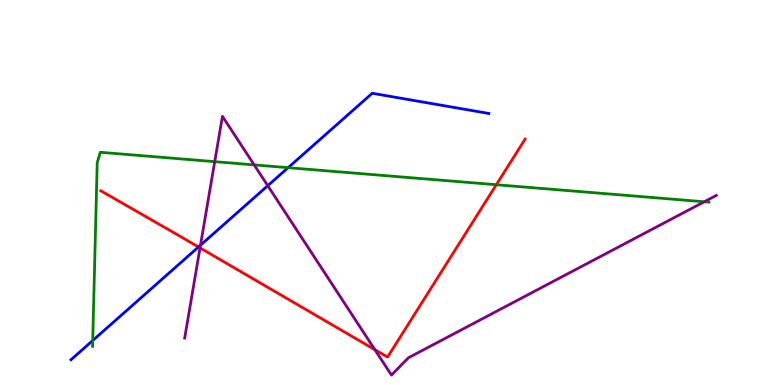[{'lines': ['blue', 'red'], 'intersections': [{'x': 2.56, 'y': 3.59}]}, {'lines': ['green', 'red'], 'intersections': [{'x': 6.4, 'y': 5.2}]}, {'lines': ['purple', 'red'], 'intersections': [{'x': 2.58, 'y': 3.56}, {'x': 4.84, 'y': 0.919}]}, {'lines': ['blue', 'green'], 'intersections': [{'x': 1.2, 'y': 1.16}, {'x': 3.72, 'y': 5.64}]}, {'lines': ['blue', 'purple'], 'intersections': [{'x': 2.59, 'y': 3.63}, {'x': 3.45, 'y': 5.18}]}, {'lines': ['green', 'purple'], 'intersections': [{'x': 2.77, 'y': 5.8}, {'x': 3.28, 'y': 5.72}, {'x': 9.09, 'y': 4.76}]}]